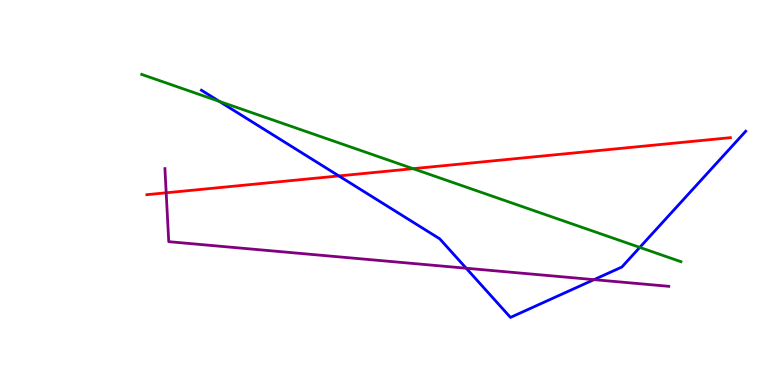[{'lines': ['blue', 'red'], 'intersections': [{'x': 4.37, 'y': 5.43}]}, {'lines': ['green', 'red'], 'intersections': [{'x': 5.33, 'y': 5.62}]}, {'lines': ['purple', 'red'], 'intersections': [{'x': 2.14, 'y': 4.99}]}, {'lines': ['blue', 'green'], 'intersections': [{'x': 2.83, 'y': 7.37}, {'x': 8.26, 'y': 3.57}]}, {'lines': ['blue', 'purple'], 'intersections': [{'x': 6.02, 'y': 3.03}, {'x': 7.66, 'y': 2.74}]}, {'lines': ['green', 'purple'], 'intersections': []}]